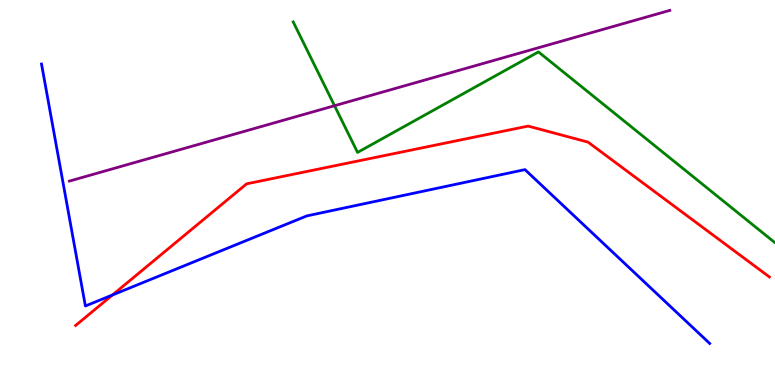[{'lines': ['blue', 'red'], 'intersections': [{'x': 1.45, 'y': 2.34}]}, {'lines': ['green', 'red'], 'intersections': []}, {'lines': ['purple', 'red'], 'intersections': []}, {'lines': ['blue', 'green'], 'intersections': []}, {'lines': ['blue', 'purple'], 'intersections': []}, {'lines': ['green', 'purple'], 'intersections': [{'x': 4.32, 'y': 7.25}]}]